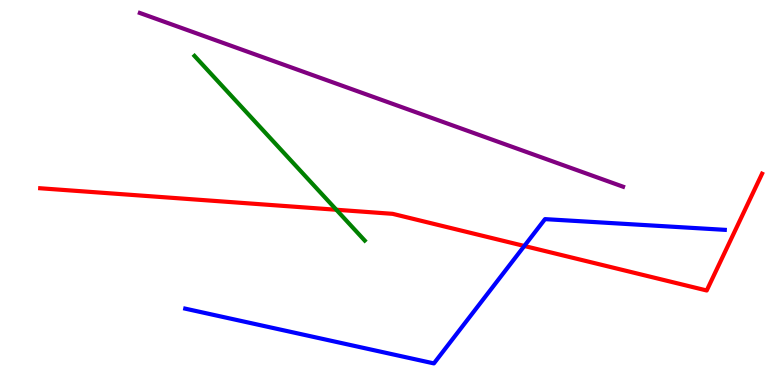[{'lines': ['blue', 'red'], 'intersections': [{'x': 6.77, 'y': 3.61}]}, {'lines': ['green', 'red'], 'intersections': [{'x': 4.34, 'y': 4.55}]}, {'lines': ['purple', 'red'], 'intersections': []}, {'lines': ['blue', 'green'], 'intersections': []}, {'lines': ['blue', 'purple'], 'intersections': []}, {'lines': ['green', 'purple'], 'intersections': []}]